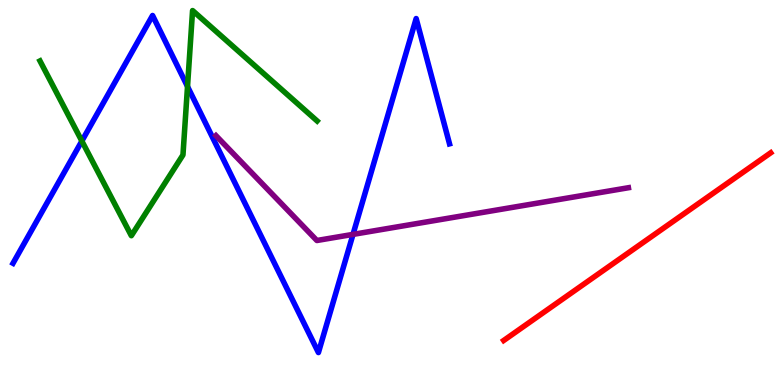[{'lines': ['blue', 'red'], 'intersections': []}, {'lines': ['green', 'red'], 'intersections': []}, {'lines': ['purple', 'red'], 'intersections': []}, {'lines': ['blue', 'green'], 'intersections': [{'x': 1.06, 'y': 6.34}, {'x': 2.42, 'y': 7.75}]}, {'lines': ['blue', 'purple'], 'intersections': [{'x': 4.55, 'y': 3.91}]}, {'lines': ['green', 'purple'], 'intersections': []}]